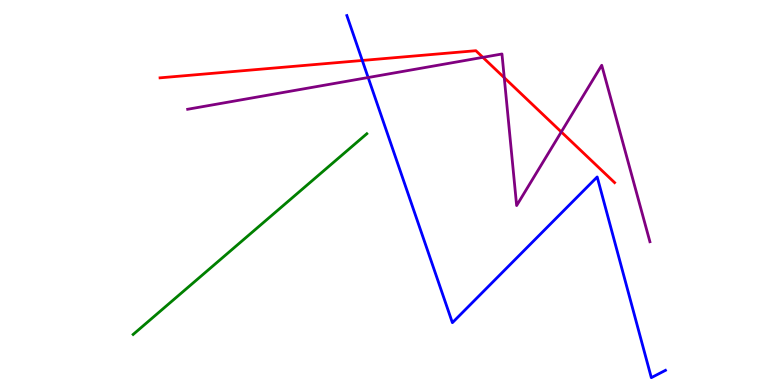[{'lines': ['blue', 'red'], 'intersections': [{'x': 4.67, 'y': 8.43}]}, {'lines': ['green', 'red'], 'intersections': []}, {'lines': ['purple', 'red'], 'intersections': [{'x': 6.23, 'y': 8.51}, {'x': 6.51, 'y': 7.98}, {'x': 7.24, 'y': 6.57}]}, {'lines': ['blue', 'green'], 'intersections': []}, {'lines': ['blue', 'purple'], 'intersections': [{'x': 4.75, 'y': 7.99}]}, {'lines': ['green', 'purple'], 'intersections': []}]